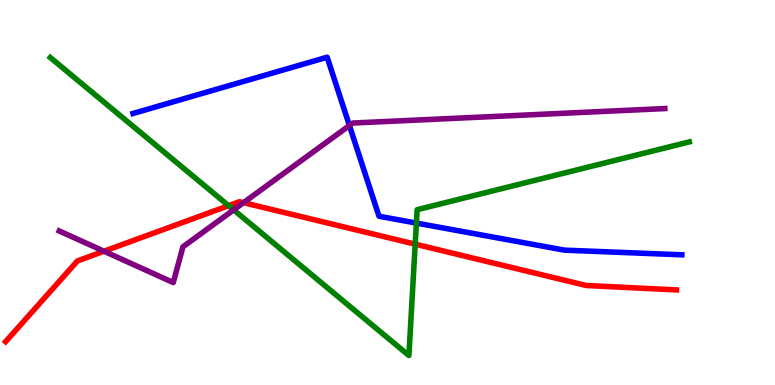[{'lines': ['blue', 'red'], 'intersections': []}, {'lines': ['green', 'red'], 'intersections': [{'x': 2.95, 'y': 4.66}, {'x': 5.36, 'y': 3.66}]}, {'lines': ['purple', 'red'], 'intersections': [{'x': 1.34, 'y': 3.47}, {'x': 3.14, 'y': 4.74}]}, {'lines': ['blue', 'green'], 'intersections': [{'x': 5.37, 'y': 4.21}]}, {'lines': ['blue', 'purple'], 'intersections': [{'x': 4.51, 'y': 6.74}]}, {'lines': ['green', 'purple'], 'intersections': [{'x': 3.01, 'y': 4.55}]}]